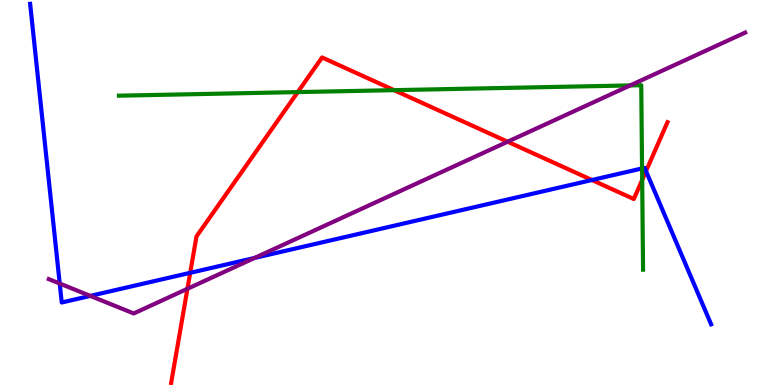[{'lines': ['blue', 'red'], 'intersections': [{'x': 2.45, 'y': 2.91}, {'x': 7.64, 'y': 5.32}, {'x': 8.34, 'y': 5.55}]}, {'lines': ['green', 'red'], 'intersections': [{'x': 3.84, 'y': 7.61}, {'x': 5.09, 'y': 7.66}, {'x': 8.29, 'y': 5.33}]}, {'lines': ['purple', 'red'], 'intersections': [{'x': 2.42, 'y': 2.5}, {'x': 6.55, 'y': 6.32}]}, {'lines': ['blue', 'green'], 'intersections': [{'x': 8.28, 'y': 5.62}]}, {'lines': ['blue', 'purple'], 'intersections': [{'x': 0.771, 'y': 2.64}, {'x': 1.17, 'y': 2.31}, {'x': 3.28, 'y': 3.3}]}, {'lines': ['green', 'purple'], 'intersections': [{'x': 8.13, 'y': 7.78}]}]